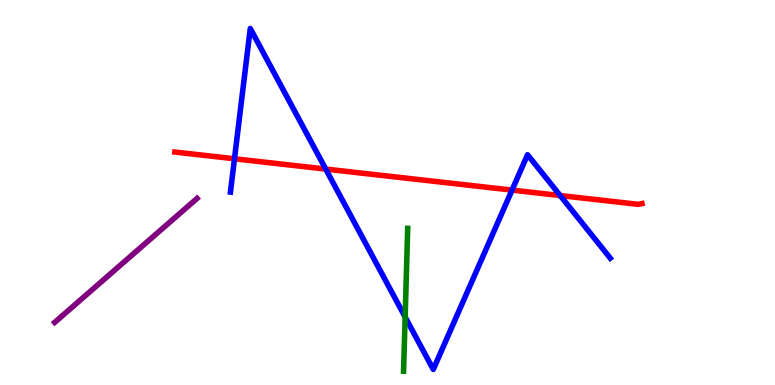[{'lines': ['blue', 'red'], 'intersections': [{'x': 3.03, 'y': 5.88}, {'x': 4.2, 'y': 5.61}, {'x': 6.61, 'y': 5.06}, {'x': 7.23, 'y': 4.92}]}, {'lines': ['green', 'red'], 'intersections': []}, {'lines': ['purple', 'red'], 'intersections': []}, {'lines': ['blue', 'green'], 'intersections': [{'x': 5.23, 'y': 1.77}]}, {'lines': ['blue', 'purple'], 'intersections': []}, {'lines': ['green', 'purple'], 'intersections': []}]